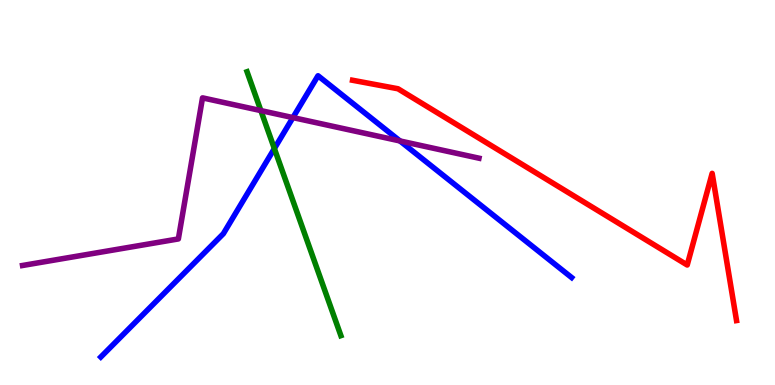[{'lines': ['blue', 'red'], 'intersections': []}, {'lines': ['green', 'red'], 'intersections': []}, {'lines': ['purple', 'red'], 'intersections': []}, {'lines': ['blue', 'green'], 'intersections': [{'x': 3.54, 'y': 6.14}]}, {'lines': ['blue', 'purple'], 'intersections': [{'x': 3.78, 'y': 6.95}, {'x': 5.16, 'y': 6.34}]}, {'lines': ['green', 'purple'], 'intersections': [{'x': 3.37, 'y': 7.13}]}]